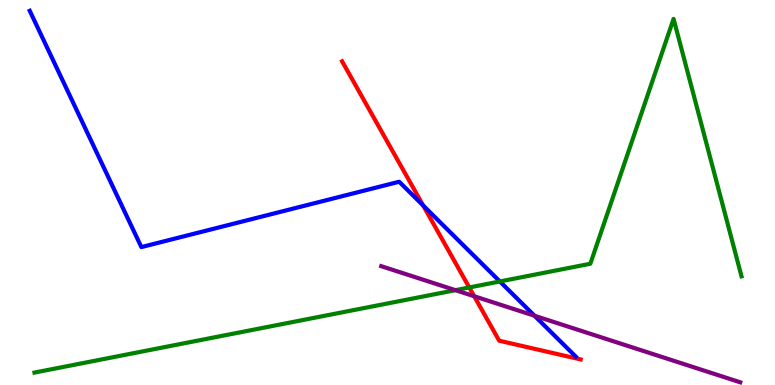[{'lines': ['blue', 'red'], 'intersections': [{'x': 5.46, 'y': 4.66}]}, {'lines': ['green', 'red'], 'intersections': [{'x': 6.05, 'y': 2.53}]}, {'lines': ['purple', 'red'], 'intersections': [{'x': 6.12, 'y': 2.31}]}, {'lines': ['blue', 'green'], 'intersections': [{'x': 6.45, 'y': 2.69}]}, {'lines': ['blue', 'purple'], 'intersections': [{'x': 6.9, 'y': 1.8}]}, {'lines': ['green', 'purple'], 'intersections': [{'x': 5.88, 'y': 2.46}]}]